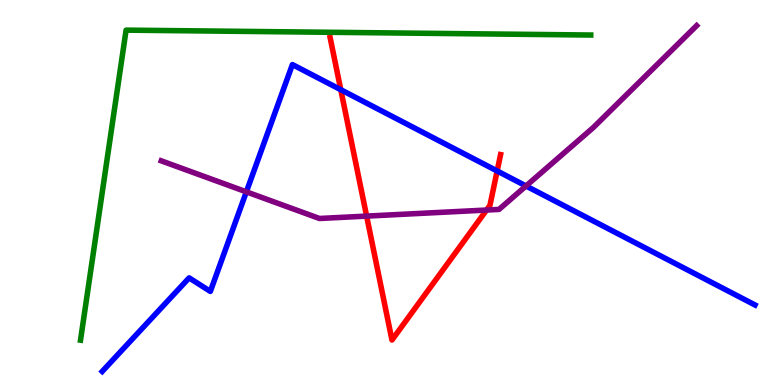[{'lines': ['blue', 'red'], 'intersections': [{'x': 4.4, 'y': 7.67}, {'x': 6.41, 'y': 5.56}]}, {'lines': ['green', 'red'], 'intersections': []}, {'lines': ['purple', 'red'], 'intersections': [{'x': 4.73, 'y': 4.39}, {'x': 6.28, 'y': 4.54}]}, {'lines': ['blue', 'green'], 'intersections': []}, {'lines': ['blue', 'purple'], 'intersections': [{'x': 3.18, 'y': 5.02}, {'x': 6.79, 'y': 5.17}]}, {'lines': ['green', 'purple'], 'intersections': []}]